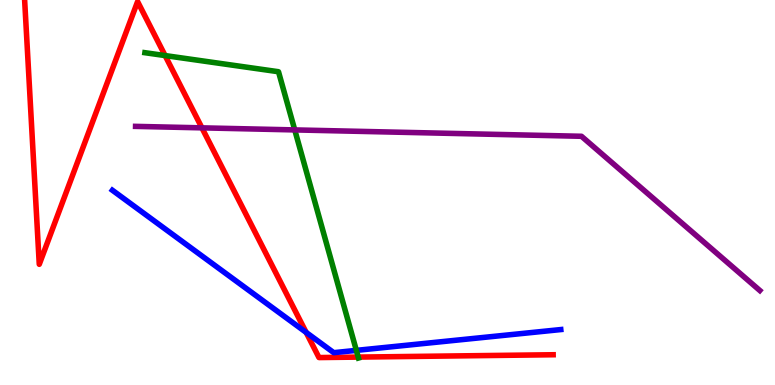[{'lines': ['blue', 'red'], 'intersections': [{'x': 3.95, 'y': 1.37}]}, {'lines': ['green', 'red'], 'intersections': [{'x': 2.13, 'y': 8.56}, {'x': 4.62, 'y': 0.725}]}, {'lines': ['purple', 'red'], 'intersections': [{'x': 2.61, 'y': 6.68}]}, {'lines': ['blue', 'green'], 'intersections': [{'x': 4.6, 'y': 0.899}]}, {'lines': ['blue', 'purple'], 'intersections': []}, {'lines': ['green', 'purple'], 'intersections': [{'x': 3.8, 'y': 6.63}]}]